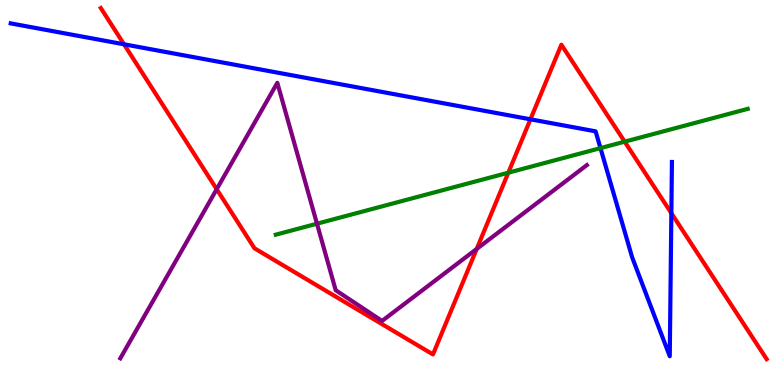[{'lines': ['blue', 'red'], 'intersections': [{'x': 1.6, 'y': 8.85}, {'x': 6.84, 'y': 6.9}, {'x': 8.66, 'y': 4.46}]}, {'lines': ['green', 'red'], 'intersections': [{'x': 6.56, 'y': 5.51}, {'x': 8.06, 'y': 6.32}]}, {'lines': ['purple', 'red'], 'intersections': [{'x': 2.8, 'y': 5.09}, {'x': 6.15, 'y': 3.53}]}, {'lines': ['blue', 'green'], 'intersections': [{'x': 7.75, 'y': 6.15}]}, {'lines': ['blue', 'purple'], 'intersections': []}, {'lines': ['green', 'purple'], 'intersections': [{'x': 4.09, 'y': 4.19}]}]